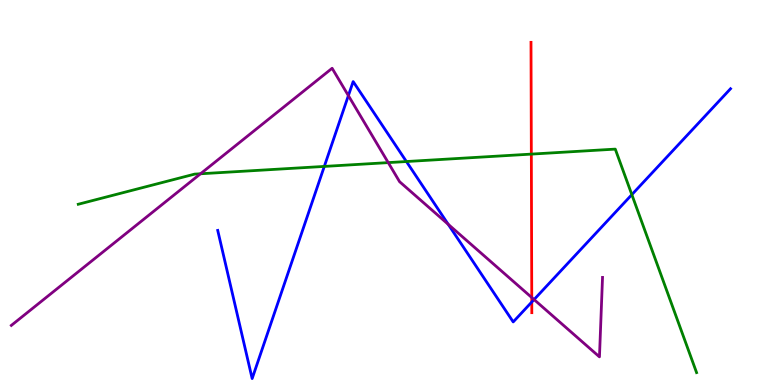[{'lines': ['blue', 'red'], 'intersections': [{'x': 6.86, 'y': 2.16}]}, {'lines': ['green', 'red'], 'intersections': [{'x': 6.86, 'y': 6.0}]}, {'lines': ['purple', 'red'], 'intersections': [{'x': 6.86, 'y': 2.27}]}, {'lines': ['blue', 'green'], 'intersections': [{'x': 4.18, 'y': 5.68}, {'x': 5.24, 'y': 5.8}, {'x': 8.15, 'y': 4.94}]}, {'lines': ['blue', 'purple'], 'intersections': [{'x': 4.5, 'y': 7.52}, {'x': 5.78, 'y': 4.17}, {'x': 6.89, 'y': 2.22}]}, {'lines': ['green', 'purple'], 'intersections': [{'x': 2.59, 'y': 5.49}, {'x': 5.01, 'y': 5.78}]}]